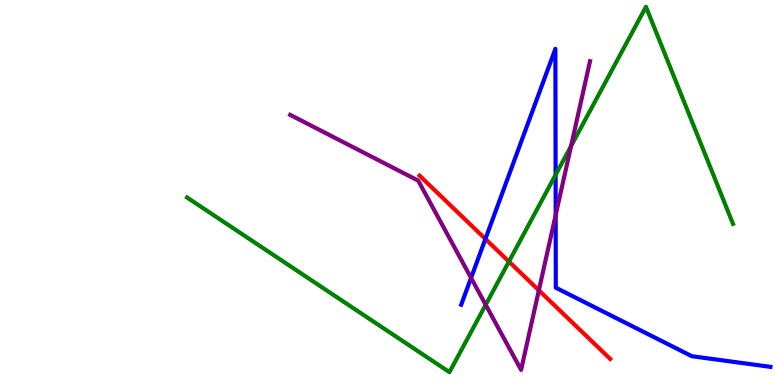[{'lines': ['blue', 'red'], 'intersections': [{'x': 6.26, 'y': 3.79}]}, {'lines': ['green', 'red'], 'intersections': [{'x': 6.57, 'y': 3.21}]}, {'lines': ['purple', 'red'], 'intersections': [{'x': 6.95, 'y': 2.46}]}, {'lines': ['blue', 'green'], 'intersections': [{'x': 7.17, 'y': 5.46}]}, {'lines': ['blue', 'purple'], 'intersections': [{'x': 6.08, 'y': 2.78}, {'x': 7.17, 'y': 4.42}]}, {'lines': ['green', 'purple'], 'intersections': [{'x': 6.27, 'y': 2.08}, {'x': 7.37, 'y': 6.21}]}]